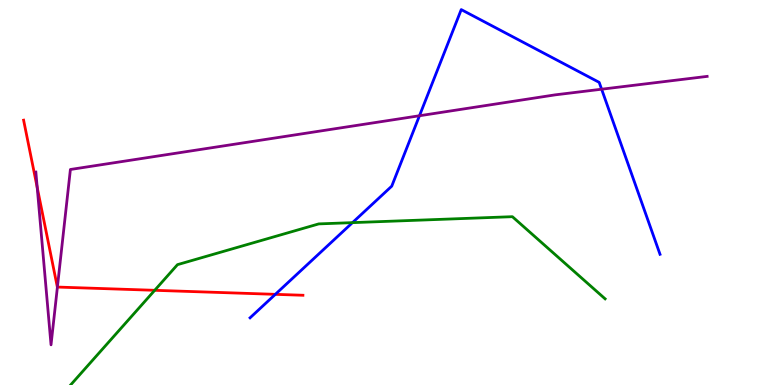[{'lines': ['blue', 'red'], 'intersections': [{'x': 3.55, 'y': 2.35}]}, {'lines': ['green', 'red'], 'intersections': [{'x': 2.0, 'y': 2.46}]}, {'lines': ['purple', 'red'], 'intersections': [{'x': 0.48, 'y': 5.13}, {'x': 0.741, 'y': 2.54}]}, {'lines': ['blue', 'green'], 'intersections': [{'x': 4.55, 'y': 4.22}]}, {'lines': ['blue', 'purple'], 'intersections': [{'x': 5.41, 'y': 6.99}, {'x': 7.76, 'y': 7.68}]}, {'lines': ['green', 'purple'], 'intersections': []}]